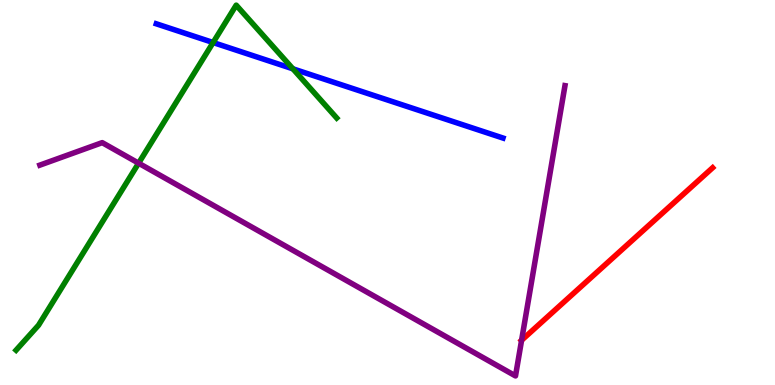[{'lines': ['blue', 'red'], 'intersections': []}, {'lines': ['green', 'red'], 'intersections': []}, {'lines': ['purple', 'red'], 'intersections': [{'x': 6.73, 'y': 1.16}]}, {'lines': ['blue', 'green'], 'intersections': [{'x': 2.75, 'y': 8.9}, {'x': 3.78, 'y': 8.21}]}, {'lines': ['blue', 'purple'], 'intersections': []}, {'lines': ['green', 'purple'], 'intersections': [{'x': 1.79, 'y': 5.76}]}]